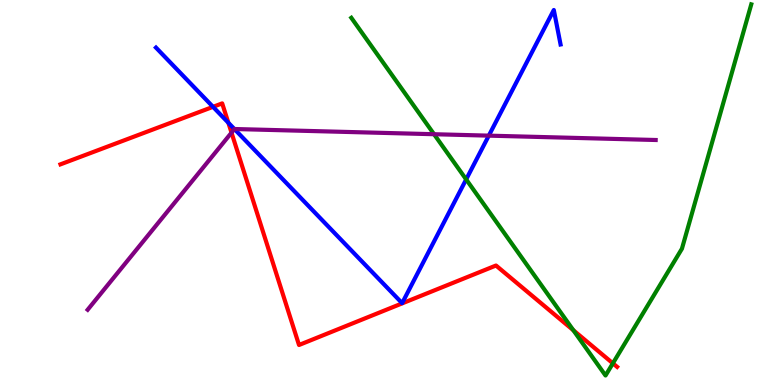[{'lines': ['blue', 'red'], 'intersections': [{'x': 2.75, 'y': 7.22}, {'x': 2.95, 'y': 6.81}]}, {'lines': ['green', 'red'], 'intersections': [{'x': 7.4, 'y': 1.42}, {'x': 7.91, 'y': 0.563}]}, {'lines': ['purple', 'red'], 'intersections': [{'x': 2.99, 'y': 6.55}]}, {'lines': ['blue', 'green'], 'intersections': [{'x': 6.01, 'y': 5.34}]}, {'lines': ['blue', 'purple'], 'intersections': [{'x': 3.02, 'y': 6.65}, {'x': 6.31, 'y': 6.48}]}, {'lines': ['green', 'purple'], 'intersections': [{'x': 5.6, 'y': 6.51}]}]